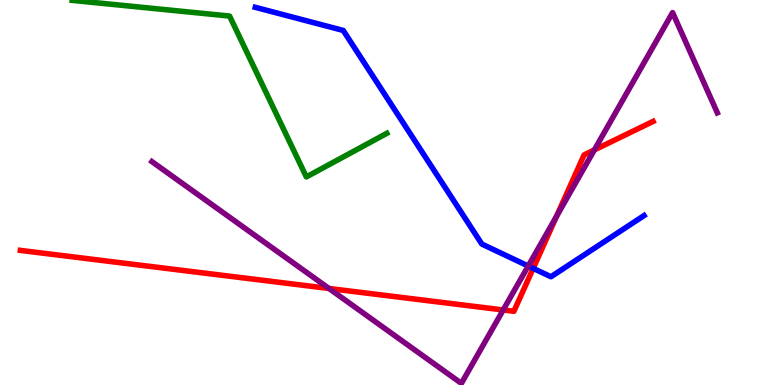[{'lines': ['blue', 'red'], 'intersections': [{'x': 6.88, 'y': 3.03}]}, {'lines': ['green', 'red'], 'intersections': []}, {'lines': ['purple', 'red'], 'intersections': [{'x': 4.24, 'y': 2.51}, {'x': 6.49, 'y': 1.95}, {'x': 7.18, 'y': 4.38}, {'x': 7.67, 'y': 6.11}]}, {'lines': ['blue', 'green'], 'intersections': []}, {'lines': ['blue', 'purple'], 'intersections': [{'x': 6.82, 'y': 3.09}]}, {'lines': ['green', 'purple'], 'intersections': []}]